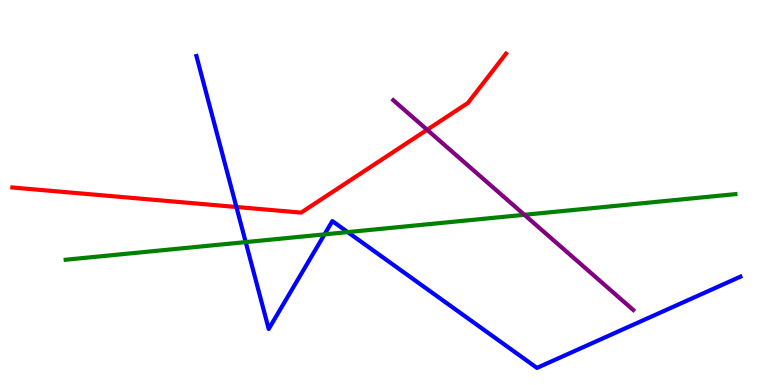[{'lines': ['blue', 'red'], 'intersections': [{'x': 3.05, 'y': 4.62}]}, {'lines': ['green', 'red'], 'intersections': []}, {'lines': ['purple', 'red'], 'intersections': [{'x': 5.51, 'y': 6.63}]}, {'lines': ['blue', 'green'], 'intersections': [{'x': 3.17, 'y': 3.71}, {'x': 4.19, 'y': 3.91}, {'x': 4.49, 'y': 3.97}]}, {'lines': ['blue', 'purple'], 'intersections': []}, {'lines': ['green', 'purple'], 'intersections': [{'x': 6.77, 'y': 4.42}]}]